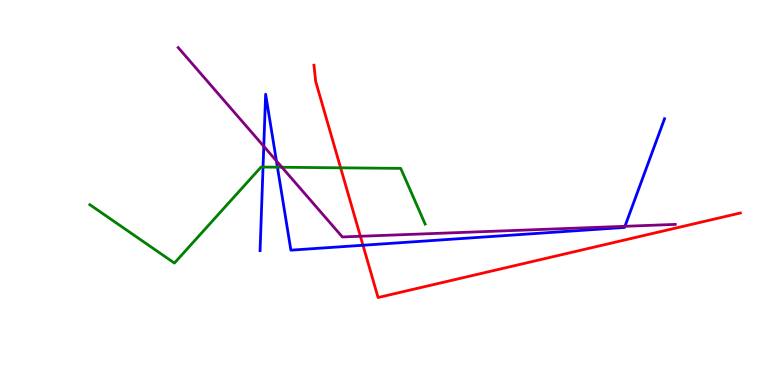[{'lines': ['blue', 'red'], 'intersections': [{'x': 4.68, 'y': 3.63}]}, {'lines': ['green', 'red'], 'intersections': [{'x': 4.4, 'y': 5.64}]}, {'lines': ['purple', 'red'], 'intersections': [{'x': 4.65, 'y': 3.86}]}, {'lines': ['blue', 'green'], 'intersections': [{'x': 3.39, 'y': 5.66}, {'x': 3.58, 'y': 5.66}]}, {'lines': ['blue', 'purple'], 'intersections': [{'x': 3.4, 'y': 6.2}, {'x': 3.57, 'y': 5.82}, {'x': 8.06, 'y': 4.12}]}, {'lines': ['green', 'purple'], 'intersections': [{'x': 3.64, 'y': 5.66}]}]